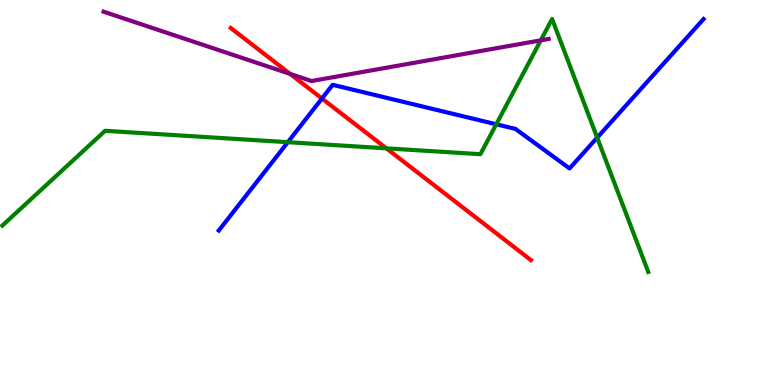[{'lines': ['blue', 'red'], 'intersections': [{'x': 4.15, 'y': 7.44}]}, {'lines': ['green', 'red'], 'intersections': [{'x': 4.99, 'y': 6.15}]}, {'lines': ['purple', 'red'], 'intersections': [{'x': 3.74, 'y': 8.08}]}, {'lines': ['blue', 'green'], 'intersections': [{'x': 3.71, 'y': 6.31}, {'x': 6.4, 'y': 6.77}, {'x': 7.71, 'y': 6.43}]}, {'lines': ['blue', 'purple'], 'intersections': []}, {'lines': ['green', 'purple'], 'intersections': [{'x': 6.98, 'y': 8.95}]}]